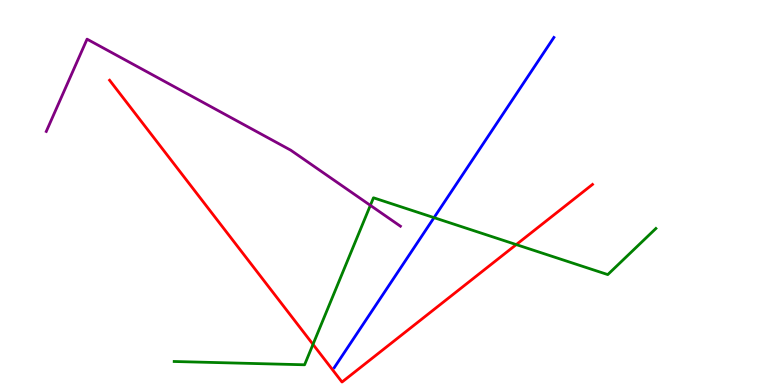[{'lines': ['blue', 'red'], 'intersections': []}, {'lines': ['green', 'red'], 'intersections': [{'x': 4.04, 'y': 1.06}, {'x': 6.66, 'y': 3.65}]}, {'lines': ['purple', 'red'], 'intersections': []}, {'lines': ['blue', 'green'], 'intersections': [{'x': 5.6, 'y': 4.35}]}, {'lines': ['blue', 'purple'], 'intersections': []}, {'lines': ['green', 'purple'], 'intersections': [{'x': 4.78, 'y': 4.67}]}]